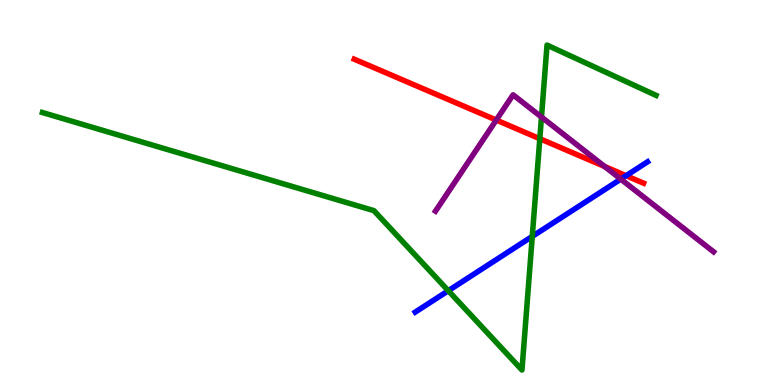[{'lines': ['blue', 'red'], 'intersections': [{'x': 8.08, 'y': 5.44}]}, {'lines': ['green', 'red'], 'intersections': [{'x': 6.97, 'y': 6.4}]}, {'lines': ['purple', 'red'], 'intersections': [{'x': 6.4, 'y': 6.88}, {'x': 7.8, 'y': 5.68}]}, {'lines': ['blue', 'green'], 'intersections': [{'x': 5.78, 'y': 2.45}, {'x': 6.87, 'y': 3.86}]}, {'lines': ['blue', 'purple'], 'intersections': [{'x': 8.01, 'y': 5.35}]}, {'lines': ['green', 'purple'], 'intersections': [{'x': 6.99, 'y': 6.96}]}]